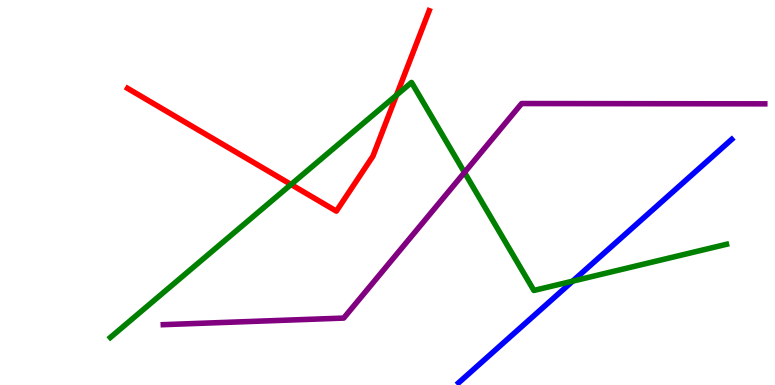[{'lines': ['blue', 'red'], 'intersections': []}, {'lines': ['green', 'red'], 'intersections': [{'x': 3.76, 'y': 5.21}, {'x': 5.12, 'y': 7.53}]}, {'lines': ['purple', 'red'], 'intersections': []}, {'lines': ['blue', 'green'], 'intersections': [{'x': 7.39, 'y': 2.7}]}, {'lines': ['blue', 'purple'], 'intersections': []}, {'lines': ['green', 'purple'], 'intersections': [{'x': 5.99, 'y': 5.52}]}]